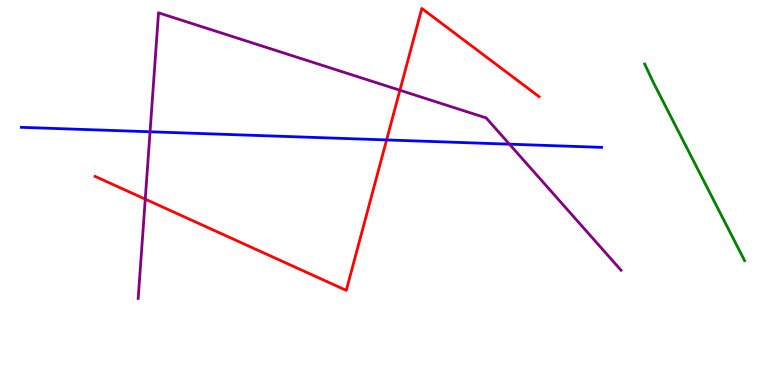[{'lines': ['blue', 'red'], 'intersections': [{'x': 4.99, 'y': 6.37}]}, {'lines': ['green', 'red'], 'intersections': []}, {'lines': ['purple', 'red'], 'intersections': [{'x': 1.87, 'y': 4.83}, {'x': 5.16, 'y': 7.66}]}, {'lines': ['blue', 'green'], 'intersections': []}, {'lines': ['blue', 'purple'], 'intersections': [{'x': 1.94, 'y': 6.58}, {'x': 6.57, 'y': 6.26}]}, {'lines': ['green', 'purple'], 'intersections': []}]